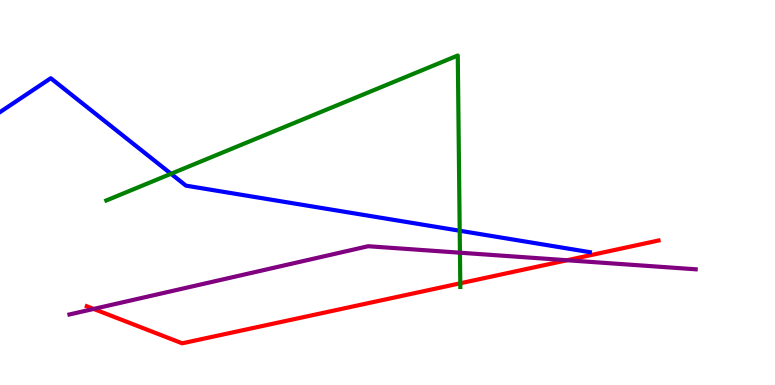[{'lines': ['blue', 'red'], 'intersections': []}, {'lines': ['green', 'red'], 'intersections': [{'x': 5.94, 'y': 2.64}]}, {'lines': ['purple', 'red'], 'intersections': [{'x': 1.21, 'y': 1.98}, {'x': 7.32, 'y': 3.24}]}, {'lines': ['blue', 'green'], 'intersections': [{'x': 2.21, 'y': 5.49}, {'x': 5.93, 'y': 4.01}]}, {'lines': ['blue', 'purple'], 'intersections': []}, {'lines': ['green', 'purple'], 'intersections': [{'x': 5.93, 'y': 3.44}]}]